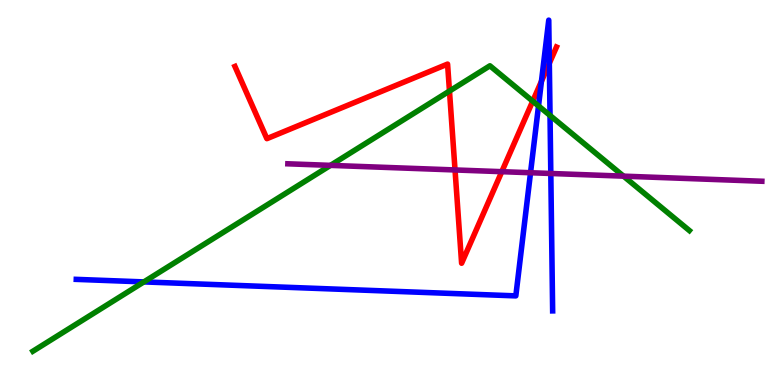[{'lines': ['blue', 'red'], 'intersections': [{'x': 6.99, 'y': 7.89}, {'x': 7.09, 'y': 8.36}]}, {'lines': ['green', 'red'], 'intersections': [{'x': 5.8, 'y': 7.63}, {'x': 6.87, 'y': 7.37}]}, {'lines': ['purple', 'red'], 'intersections': [{'x': 5.87, 'y': 5.59}, {'x': 6.47, 'y': 5.54}]}, {'lines': ['blue', 'green'], 'intersections': [{'x': 1.86, 'y': 2.68}, {'x': 6.95, 'y': 7.25}, {'x': 7.1, 'y': 7.0}]}, {'lines': ['blue', 'purple'], 'intersections': [{'x': 6.85, 'y': 5.51}, {'x': 7.11, 'y': 5.49}]}, {'lines': ['green', 'purple'], 'intersections': [{'x': 4.26, 'y': 5.7}, {'x': 8.05, 'y': 5.42}]}]